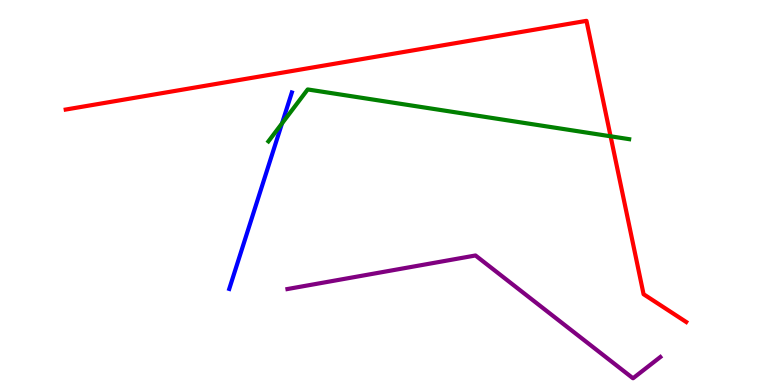[{'lines': ['blue', 'red'], 'intersections': []}, {'lines': ['green', 'red'], 'intersections': [{'x': 7.88, 'y': 6.46}]}, {'lines': ['purple', 'red'], 'intersections': []}, {'lines': ['blue', 'green'], 'intersections': [{'x': 3.64, 'y': 6.79}]}, {'lines': ['blue', 'purple'], 'intersections': []}, {'lines': ['green', 'purple'], 'intersections': []}]